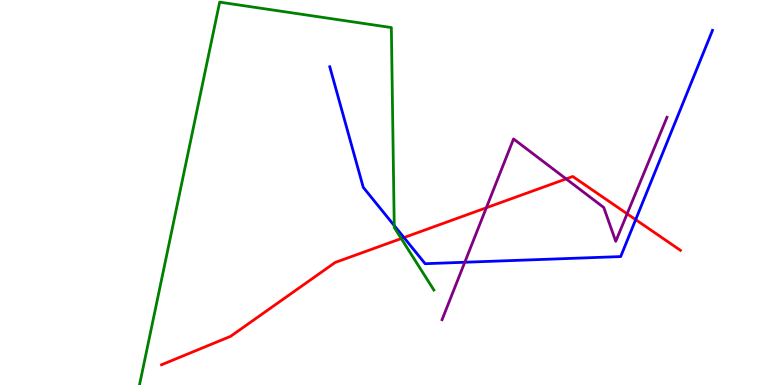[{'lines': ['blue', 'red'], 'intersections': [{'x': 5.21, 'y': 3.83}, {'x': 8.2, 'y': 4.29}]}, {'lines': ['green', 'red'], 'intersections': [{'x': 5.18, 'y': 3.8}]}, {'lines': ['purple', 'red'], 'intersections': [{'x': 6.28, 'y': 4.6}, {'x': 7.3, 'y': 5.35}, {'x': 8.09, 'y': 4.45}]}, {'lines': ['blue', 'green'], 'intersections': [{'x': 5.09, 'y': 4.14}]}, {'lines': ['blue', 'purple'], 'intersections': [{'x': 6.0, 'y': 3.19}]}, {'lines': ['green', 'purple'], 'intersections': []}]